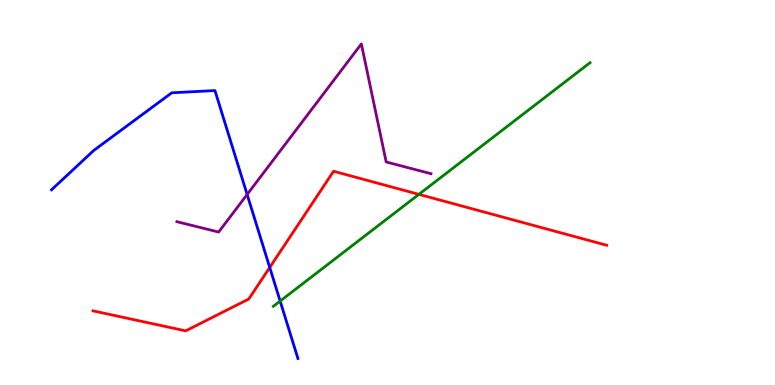[{'lines': ['blue', 'red'], 'intersections': [{'x': 3.48, 'y': 3.05}]}, {'lines': ['green', 'red'], 'intersections': [{'x': 5.4, 'y': 4.95}]}, {'lines': ['purple', 'red'], 'intersections': []}, {'lines': ['blue', 'green'], 'intersections': [{'x': 3.61, 'y': 2.18}]}, {'lines': ['blue', 'purple'], 'intersections': [{'x': 3.19, 'y': 4.95}]}, {'lines': ['green', 'purple'], 'intersections': []}]